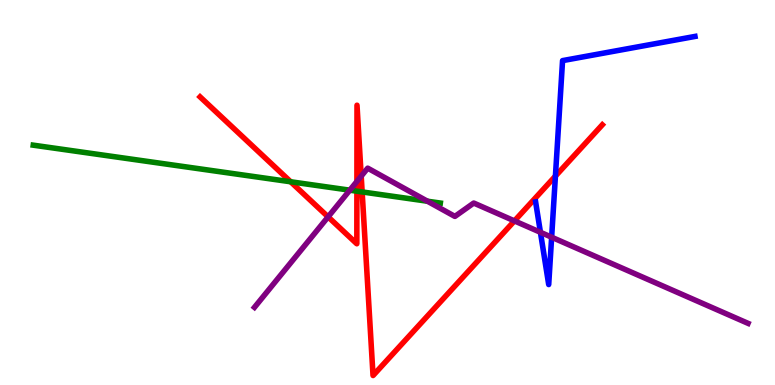[{'lines': ['blue', 'red'], 'intersections': [{'x': 7.17, 'y': 5.43}]}, {'lines': ['green', 'red'], 'intersections': [{'x': 3.75, 'y': 5.28}, {'x': 4.61, 'y': 5.03}, {'x': 4.67, 'y': 5.01}]}, {'lines': ['purple', 'red'], 'intersections': [{'x': 4.23, 'y': 4.37}, {'x': 4.61, 'y': 5.29}, {'x': 4.66, 'y': 5.42}, {'x': 6.64, 'y': 4.26}]}, {'lines': ['blue', 'green'], 'intersections': []}, {'lines': ['blue', 'purple'], 'intersections': [{'x': 6.97, 'y': 3.97}, {'x': 7.12, 'y': 3.84}]}, {'lines': ['green', 'purple'], 'intersections': [{'x': 4.51, 'y': 5.06}, {'x': 5.52, 'y': 4.77}]}]